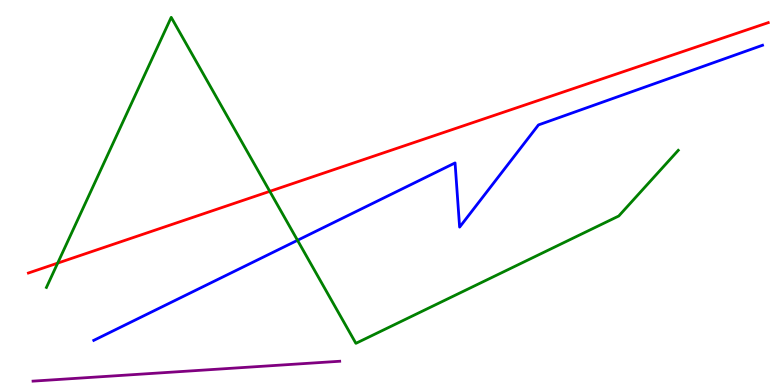[{'lines': ['blue', 'red'], 'intersections': []}, {'lines': ['green', 'red'], 'intersections': [{'x': 0.744, 'y': 3.17}, {'x': 3.48, 'y': 5.03}]}, {'lines': ['purple', 'red'], 'intersections': []}, {'lines': ['blue', 'green'], 'intersections': [{'x': 3.84, 'y': 3.76}]}, {'lines': ['blue', 'purple'], 'intersections': []}, {'lines': ['green', 'purple'], 'intersections': []}]